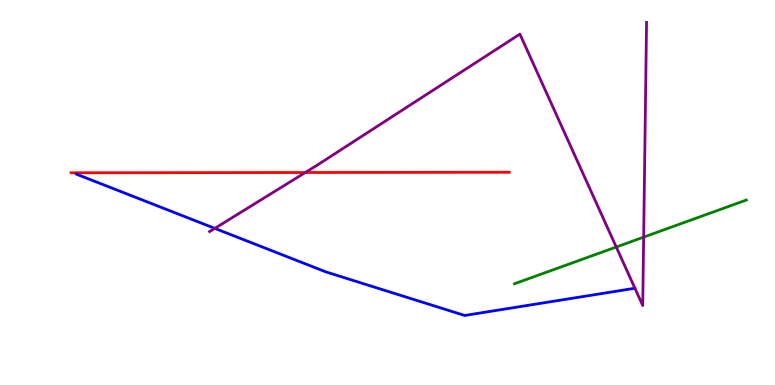[{'lines': ['blue', 'red'], 'intersections': []}, {'lines': ['green', 'red'], 'intersections': []}, {'lines': ['purple', 'red'], 'intersections': [{'x': 3.94, 'y': 5.52}]}, {'lines': ['blue', 'green'], 'intersections': []}, {'lines': ['blue', 'purple'], 'intersections': [{'x': 2.77, 'y': 4.07}]}, {'lines': ['green', 'purple'], 'intersections': [{'x': 7.95, 'y': 3.58}, {'x': 8.31, 'y': 3.84}]}]